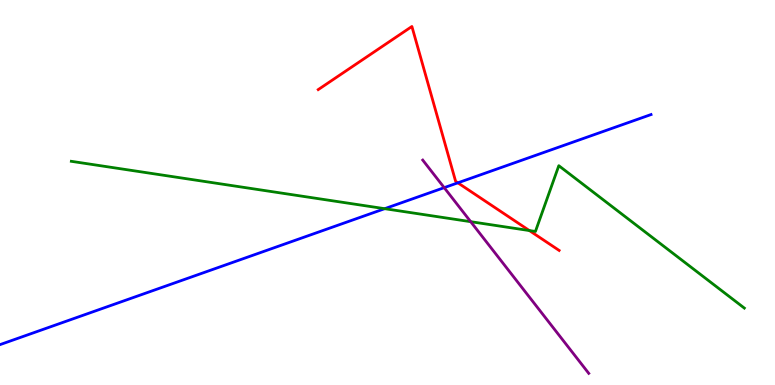[{'lines': ['blue', 'red'], 'intersections': [{'x': 5.91, 'y': 5.25}]}, {'lines': ['green', 'red'], 'intersections': [{'x': 6.83, 'y': 4.01}]}, {'lines': ['purple', 'red'], 'intersections': []}, {'lines': ['blue', 'green'], 'intersections': [{'x': 4.96, 'y': 4.58}]}, {'lines': ['blue', 'purple'], 'intersections': [{'x': 5.73, 'y': 5.13}]}, {'lines': ['green', 'purple'], 'intersections': [{'x': 6.07, 'y': 4.24}]}]